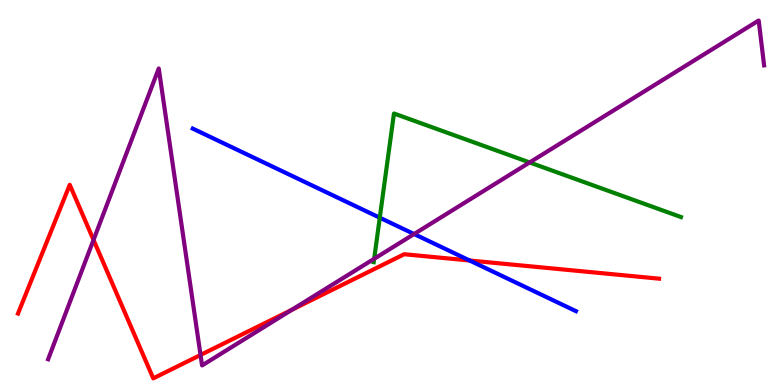[{'lines': ['blue', 'red'], 'intersections': [{'x': 6.06, 'y': 3.23}]}, {'lines': ['green', 'red'], 'intersections': []}, {'lines': ['purple', 'red'], 'intersections': [{'x': 1.21, 'y': 3.77}, {'x': 2.59, 'y': 0.78}, {'x': 3.76, 'y': 1.95}]}, {'lines': ['blue', 'green'], 'intersections': [{'x': 4.9, 'y': 4.35}]}, {'lines': ['blue', 'purple'], 'intersections': [{'x': 5.34, 'y': 3.92}]}, {'lines': ['green', 'purple'], 'intersections': [{'x': 4.83, 'y': 3.28}, {'x': 6.83, 'y': 5.78}]}]